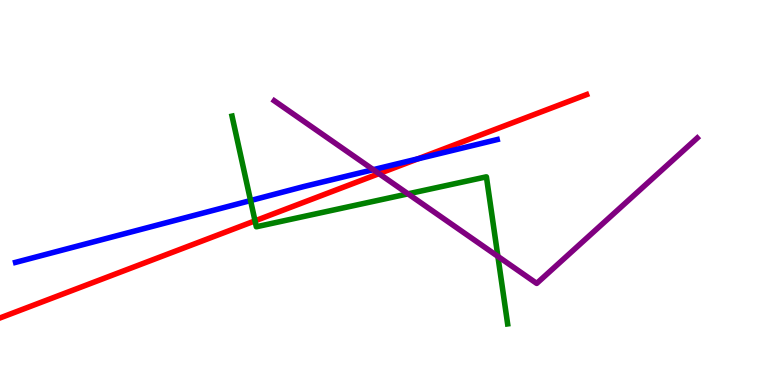[{'lines': ['blue', 'red'], 'intersections': [{'x': 5.39, 'y': 5.87}]}, {'lines': ['green', 'red'], 'intersections': [{'x': 3.29, 'y': 4.26}]}, {'lines': ['purple', 'red'], 'intersections': [{'x': 4.89, 'y': 5.49}]}, {'lines': ['blue', 'green'], 'intersections': [{'x': 3.23, 'y': 4.79}]}, {'lines': ['blue', 'purple'], 'intersections': [{'x': 4.82, 'y': 5.59}]}, {'lines': ['green', 'purple'], 'intersections': [{'x': 5.26, 'y': 4.96}, {'x': 6.42, 'y': 3.34}]}]